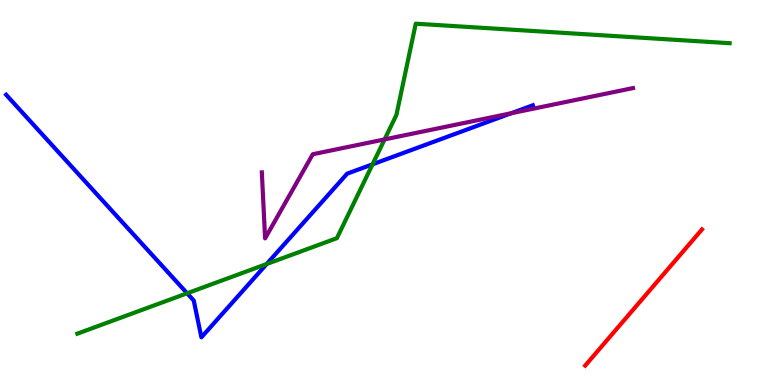[{'lines': ['blue', 'red'], 'intersections': []}, {'lines': ['green', 'red'], 'intersections': []}, {'lines': ['purple', 'red'], 'intersections': []}, {'lines': ['blue', 'green'], 'intersections': [{'x': 2.41, 'y': 2.38}, {'x': 3.44, 'y': 3.14}, {'x': 4.81, 'y': 5.73}]}, {'lines': ['blue', 'purple'], 'intersections': [{'x': 6.6, 'y': 7.06}]}, {'lines': ['green', 'purple'], 'intersections': [{'x': 4.96, 'y': 6.38}]}]